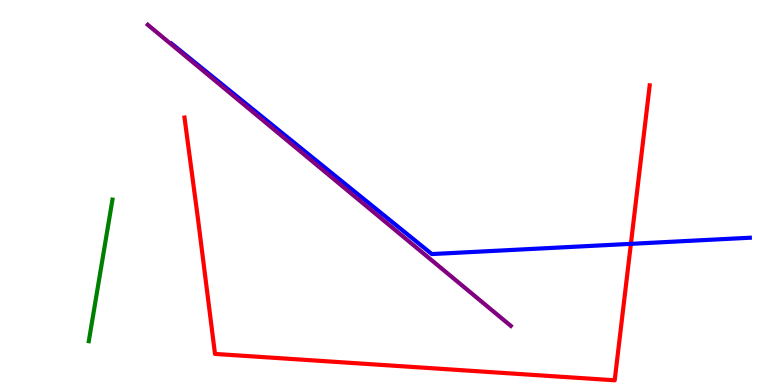[{'lines': ['blue', 'red'], 'intersections': [{'x': 8.14, 'y': 3.67}]}, {'lines': ['green', 'red'], 'intersections': []}, {'lines': ['purple', 'red'], 'intersections': []}, {'lines': ['blue', 'green'], 'intersections': []}, {'lines': ['blue', 'purple'], 'intersections': []}, {'lines': ['green', 'purple'], 'intersections': []}]